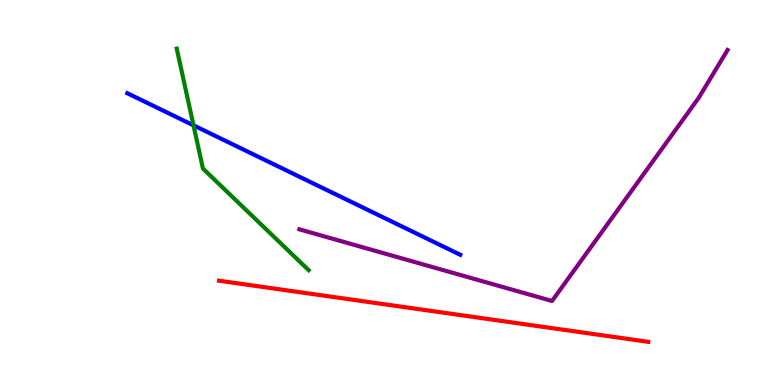[{'lines': ['blue', 'red'], 'intersections': []}, {'lines': ['green', 'red'], 'intersections': []}, {'lines': ['purple', 'red'], 'intersections': []}, {'lines': ['blue', 'green'], 'intersections': [{'x': 2.5, 'y': 6.74}]}, {'lines': ['blue', 'purple'], 'intersections': []}, {'lines': ['green', 'purple'], 'intersections': []}]